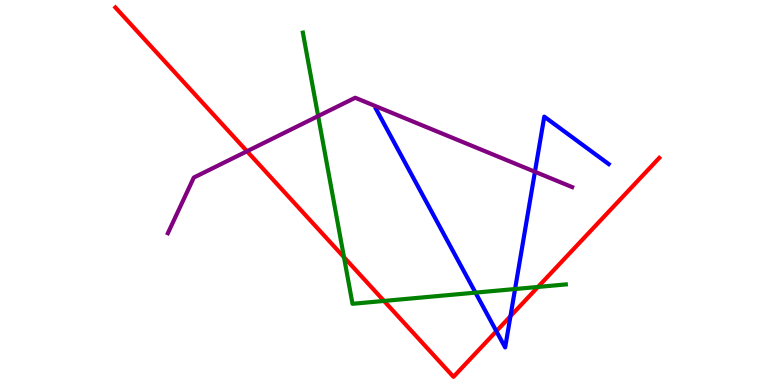[{'lines': ['blue', 'red'], 'intersections': [{'x': 6.4, 'y': 1.4}, {'x': 6.59, 'y': 1.79}]}, {'lines': ['green', 'red'], 'intersections': [{'x': 4.44, 'y': 3.32}, {'x': 4.95, 'y': 2.18}, {'x': 6.94, 'y': 2.55}]}, {'lines': ['purple', 'red'], 'intersections': [{'x': 3.19, 'y': 6.07}]}, {'lines': ['blue', 'green'], 'intersections': [{'x': 6.14, 'y': 2.4}, {'x': 6.65, 'y': 2.49}]}, {'lines': ['blue', 'purple'], 'intersections': [{'x': 6.9, 'y': 5.54}]}, {'lines': ['green', 'purple'], 'intersections': [{'x': 4.11, 'y': 6.98}]}]